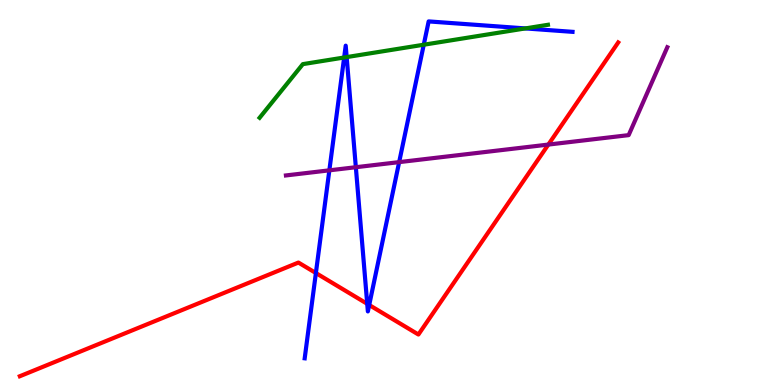[{'lines': ['blue', 'red'], 'intersections': [{'x': 4.08, 'y': 2.91}, {'x': 4.74, 'y': 2.11}, {'x': 4.76, 'y': 2.08}]}, {'lines': ['green', 'red'], 'intersections': []}, {'lines': ['purple', 'red'], 'intersections': [{'x': 7.08, 'y': 6.24}]}, {'lines': ['blue', 'green'], 'intersections': [{'x': 4.44, 'y': 8.51}, {'x': 4.47, 'y': 8.52}, {'x': 5.47, 'y': 8.84}, {'x': 6.78, 'y': 9.26}]}, {'lines': ['blue', 'purple'], 'intersections': [{'x': 4.25, 'y': 5.58}, {'x': 4.59, 'y': 5.66}, {'x': 5.15, 'y': 5.79}]}, {'lines': ['green', 'purple'], 'intersections': []}]